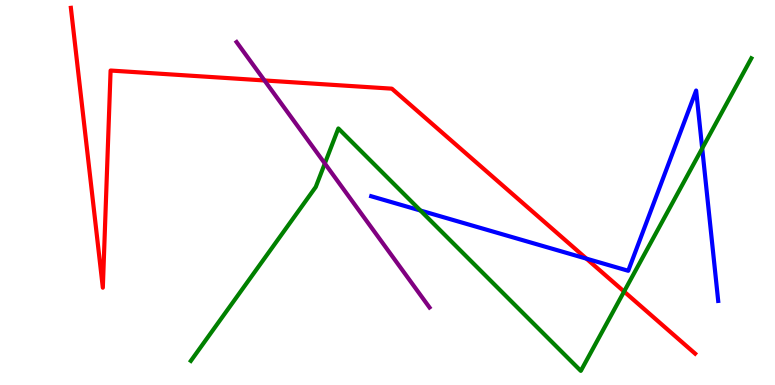[{'lines': ['blue', 'red'], 'intersections': [{'x': 7.57, 'y': 3.28}]}, {'lines': ['green', 'red'], 'intersections': [{'x': 8.05, 'y': 2.43}]}, {'lines': ['purple', 'red'], 'intersections': [{'x': 3.41, 'y': 7.91}]}, {'lines': ['blue', 'green'], 'intersections': [{'x': 5.42, 'y': 4.53}, {'x': 9.06, 'y': 6.15}]}, {'lines': ['blue', 'purple'], 'intersections': []}, {'lines': ['green', 'purple'], 'intersections': [{'x': 4.19, 'y': 5.75}]}]